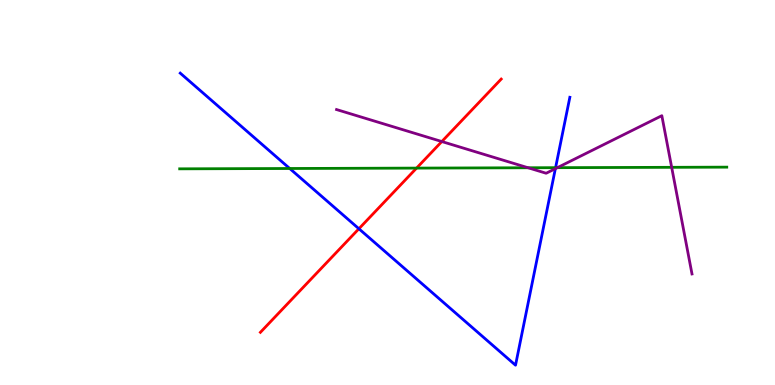[{'lines': ['blue', 'red'], 'intersections': [{'x': 4.63, 'y': 4.06}]}, {'lines': ['green', 'red'], 'intersections': [{'x': 5.38, 'y': 5.63}]}, {'lines': ['purple', 'red'], 'intersections': [{'x': 5.7, 'y': 6.32}]}, {'lines': ['blue', 'green'], 'intersections': [{'x': 3.74, 'y': 5.62}, {'x': 7.17, 'y': 5.64}]}, {'lines': ['blue', 'purple'], 'intersections': [{'x': 7.17, 'y': 5.62}]}, {'lines': ['green', 'purple'], 'intersections': [{'x': 6.81, 'y': 5.64}, {'x': 7.19, 'y': 5.64}, {'x': 8.67, 'y': 5.65}]}]